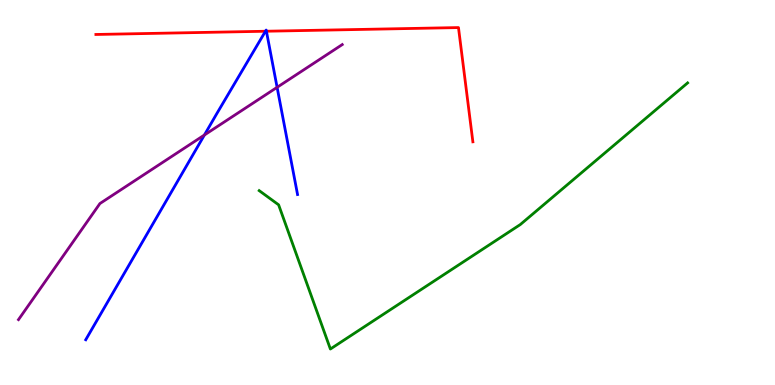[{'lines': ['blue', 'red'], 'intersections': [{'x': 3.43, 'y': 9.19}, {'x': 3.44, 'y': 9.19}]}, {'lines': ['green', 'red'], 'intersections': []}, {'lines': ['purple', 'red'], 'intersections': []}, {'lines': ['blue', 'green'], 'intersections': []}, {'lines': ['blue', 'purple'], 'intersections': [{'x': 2.64, 'y': 6.49}, {'x': 3.58, 'y': 7.73}]}, {'lines': ['green', 'purple'], 'intersections': []}]